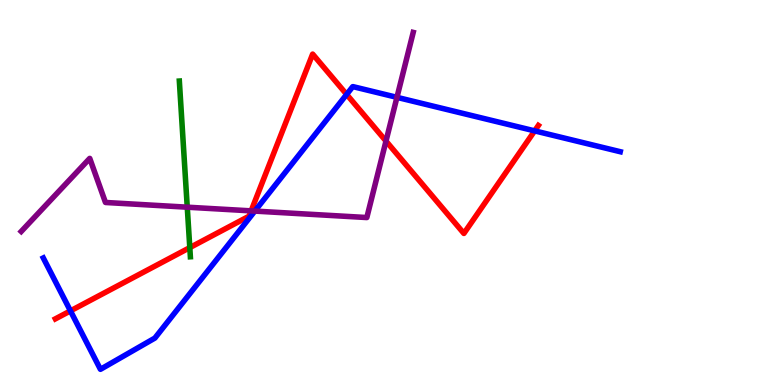[{'lines': ['blue', 'red'], 'intersections': [{'x': 0.909, 'y': 1.93}, {'x': 4.47, 'y': 7.55}, {'x': 6.9, 'y': 6.6}]}, {'lines': ['green', 'red'], 'intersections': [{'x': 2.45, 'y': 3.57}]}, {'lines': ['purple', 'red'], 'intersections': [{'x': 3.24, 'y': 4.52}, {'x': 4.98, 'y': 6.34}]}, {'lines': ['blue', 'green'], 'intersections': []}, {'lines': ['blue', 'purple'], 'intersections': [{'x': 3.29, 'y': 4.52}, {'x': 5.12, 'y': 7.47}]}, {'lines': ['green', 'purple'], 'intersections': [{'x': 2.42, 'y': 4.62}]}]